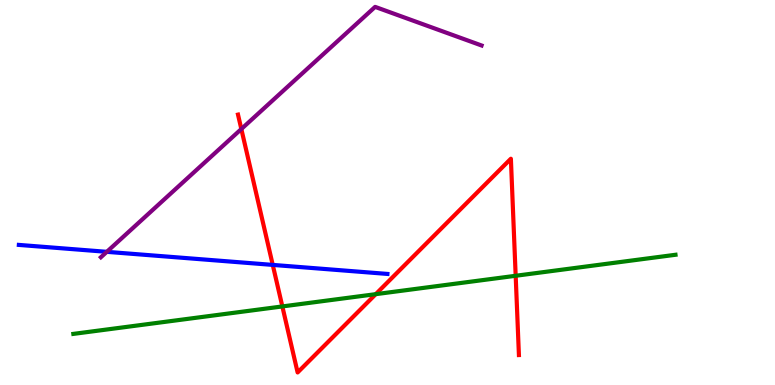[{'lines': ['blue', 'red'], 'intersections': [{'x': 3.52, 'y': 3.12}]}, {'lines': ['green', 'red'], 'intersections': [{'x': 3.64, 'y': 2.04}, {'x': 4.85, 'y': 2.36}, {'x': 6.65, 'y': 2.84}]}, {'lines': ['purple', 'red'], 'intersections': [{'x': 3.11, 'y': 6.65}]}, {'lines': ['blue', 'green'], 'intersections': []}, {'lines': ['blue', 'purple'], 'intersections': [{'x': 1.38, 'y': 3.46}]}, {'lines': ['green', 'purple'], 'intersections': []}]